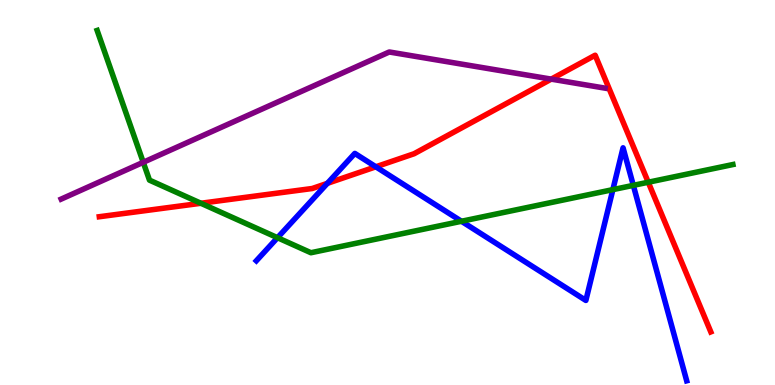[{'lines': ['blue', 'red'], 'intersections': [{'x': 4.22, 'y': 5.24}, {'x': 4.85, 'y': 5.67}]}, {'lines': ['green', 'red'], 'intersections': [{'x': 2.59, 'y': 4.72}, {'x': 8.36, 'y': 5.27}]}, {'lines': ['purple', 'red'], 'intersections': [{'x': 7.11, 'y': 7.94}]}, {'lines': ['blue', 'green'], 'intersections': [{'x': 3.58, 'y': 3.83}, {'x': 5.95, 'y': 4.25}, {'x': 7.91, 'y': 5.07}, {'x': 8.17, 'y': 5.19}]}, {'lines': ['blue', 'purple'], 'intersections': []}, {'lines': ['green', 'purple'], 'intersections': [{'x': 1.85, 'y': 5.78}]}]